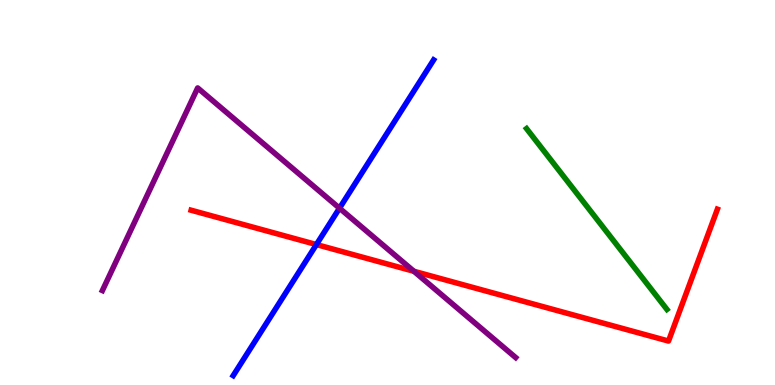[{'lines': ['blue', 'red'], 'intersections': [{'x': 4.08, 'y': 3.65}]}, {'lines': ['green', 'red'], 'intersections': []}, {'lines': ['purple', 'red'], 'intersections': [{'x': 5.34, 'y': 2.95}]}, {'lines': ['blue', 'green'], 'intersections': []}, {'lines': ['blue', 'purple'], 'intersections': [{'x': 4.38, 'y': 4.59}]}, {'lines': ['green', 'purple'], 'intersections': []}]